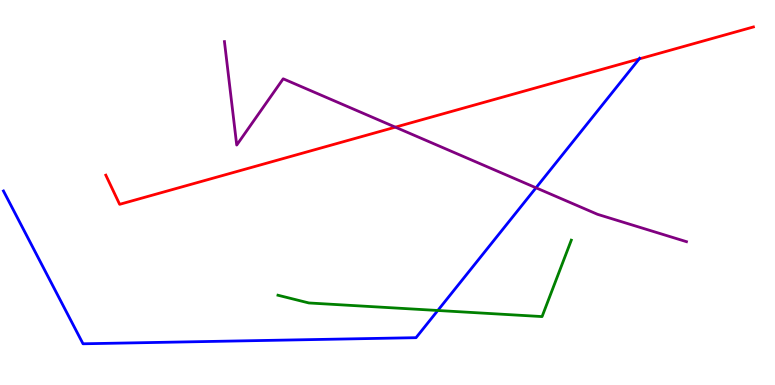[{'lines': ['blue', 'red'], 'intersections': [{'x': 8.25, 'y': 8.47}]}, {'lines': ['green', 'red'], 'intersections': []}, {'lines': ['purple', 'red'], 'intersections': [{'x': 5.1, 'y': 6.7}]}, {'lines': ['blue', 'green'], 'intersections': [{'x': 5.65, 'y': 1.94}]}, {'lines': ['blue', 'purple'], 'intersections': [{'x': 6.92, 'y': 5.12}]}, {'lines': ['green', 'purple'], 'intersections': []}]